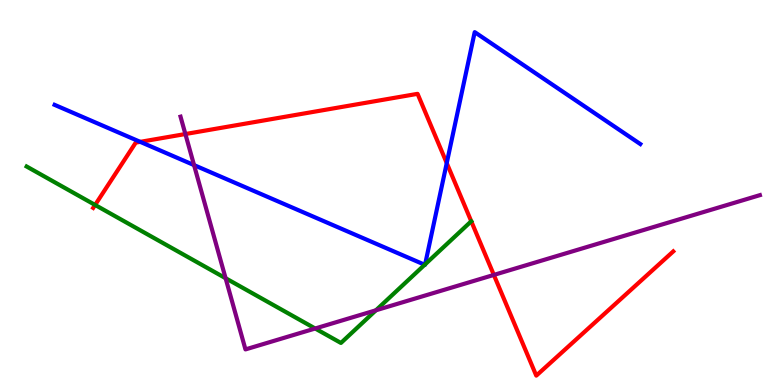[{'lines': ['blue', 'red'], 'intersections': [{'x': 1.81, 'y': 6.32}, {'x': 5.76, 'y': 5.76}]}, {'lines': ['green', 'red'], 'intersections': [{'x': 1.23, 'y': 4.68}]}, {'lines': ['purple', 'red'], 'intersections': [{'x': 2.39, 'y': 6.52}, {'x': 6.37, 'y': 2.86}]}, {'lines': ['blue', 'green'], 'intersections': [{'x': 5.48, 'y': 3.12}, {'x': 5.49, 'y': 3.13}]}, {'lines': ['blue', 'purple'], 'intersections': [{'x': 2.5, 'y': 5.71}]}, {'lines': ['green', 'purple'], 'intersections': [{'x': 2.91, 'y': 2.77}, {'x': 4.07, 'y': 1.47}, {'x': 4.85, 'y': 1.94}]}]